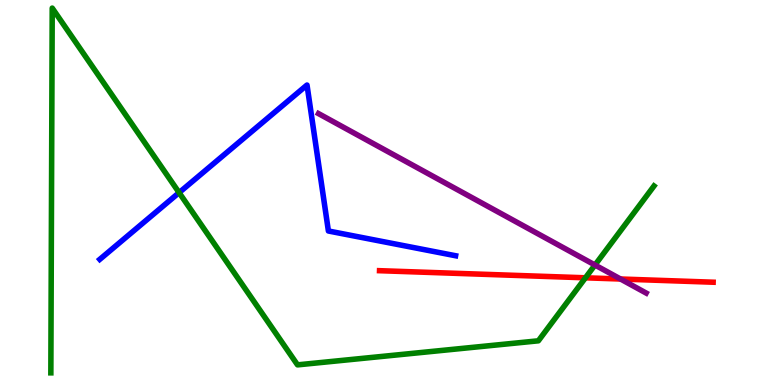[{'lines': ['blue', 'red'], 'intersections': []}, {'lines': ['green', 'red'], 'intersections': [{'x': 7.55, 'y': 2.78}]}, {'lines': ['purple', 'red'], 'intersections': [{'x': 8.01, 'y': 2.75}]}, {'lines': ['blue', 'green'], 'intersections': [{'x': 2.31, 'y': 5.0}]}, {'lines': ['blue', 'purple'], 'intersections': []}, {'lines': ['green', 'purple'], 'intersections': [{'x': 7.68, 'y': 3.12}]}]